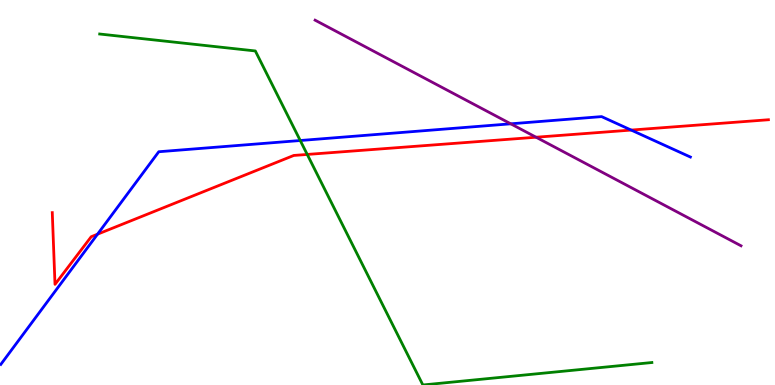[{'lines': ['blue', 'red'], 'intersections': [{'x': 1.26, 'y': 3.92}, {'x': 8.14, 'y': 6.62}]}, {'lines': ['green', 'red'], 'intersections': [{'x': 3.96, 'y': 5.99}]}, {'lines': ['purple', 'red'], 'intersections': [{'x': 6.92, 'y': 6.44}]}, {'lines': ['blue', 'green'], 'intersections': [{'x': 3.87, 'y': 6.35}]}, {'lines': ['blue', 'purple'], 'intersections': [{'x': 6.59, 'y': 6.78}]}, {'lines': ['green', 'purple'], 'intersections': []}]